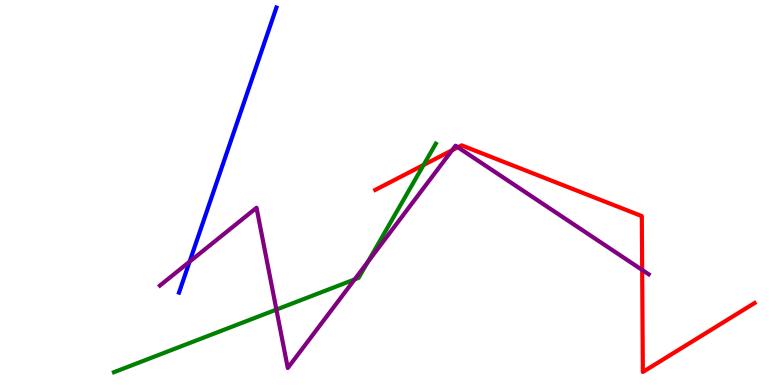[{'lines': ['blue', 'red'], 'intersections': []}, {'lines': ['green', 'red'], 'intersections': [{'x': 5.47, 'y': 5.71}]}, {'lines': ['purple', 'red'], 'intersections': [{'x': 5.83, 'y': 6.1}, {'x': 5.91, 'y': 6.17}, {'x': 8.29, 'y': 2.99}]}, {'lines': ['blue', 'green'], 'intersections': []}, {'lines': ['blue', 'purple'], 'intersections': [{'x': 2.45, 'y': 3.2}]}, {'lines': ['green', 'purple'], 'intersections': [{'x': 3.57, 'y': 1.96}, {'x': 4.58, 'y': 2.74}, {'x': 4.74, 'y': 3.19}]}]